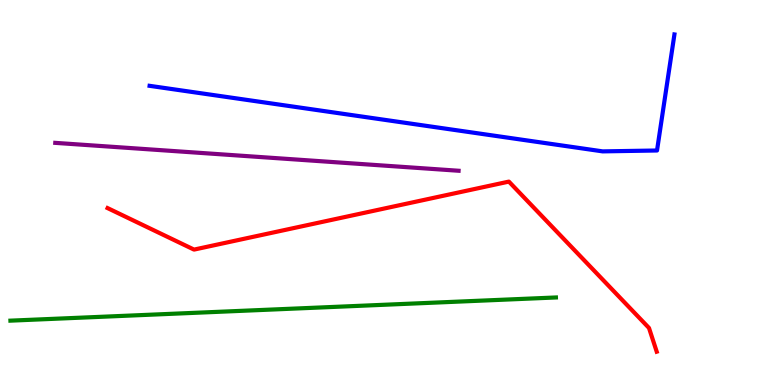[{'lines': ['blue', 'red'], 'intersections': []}, {'lines': ['green', 'red'], 'intersections': []}, {'lines': ['purple', 'red'], 'intersections': []}, {'lines': ['blue', 'green'], 'intersections': []}, {'lines': ['blue', 'purple'], 'intersections': []}, {'lines': ['green', 'purple'], 'intersections': []}]